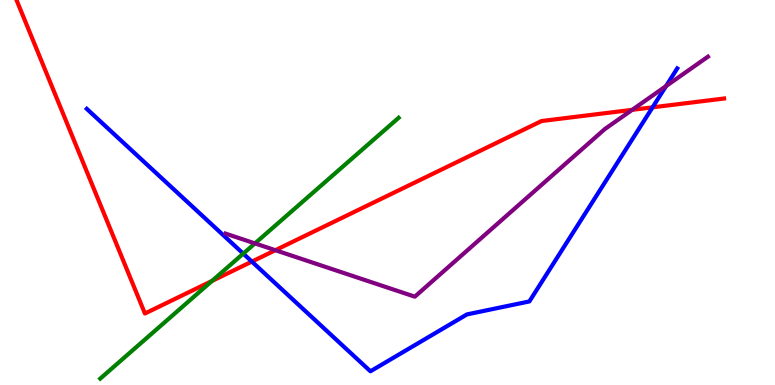[{'lines': ['blue', 'red'], 'intersections': [{'x': 3.25, 'y': 3.21}, {'x': 8.42, 'y': 7.21}]}, {'lines': ['green', 'red'], 'intersections': [{'x': 2.73, 'y': 2.7}]}, {'lines': ['purple', 'red'], 'intersections': [{'x': 3.55, 'y': 3.5}, {'x': 8.16, 'y': 7.15}]}, {'lines': ['blue', 'green'], 'intersections': [{'x': 3.14, 'y': 3.41}]}, {'lines': ['blue', 'purple'], 'intersections': [{'x': 8.59, 'y': 7.76}]}, {'lines': ['green', 'purple'], 'intersections': [{'x': 3.29, 'y': 3.68}]}]